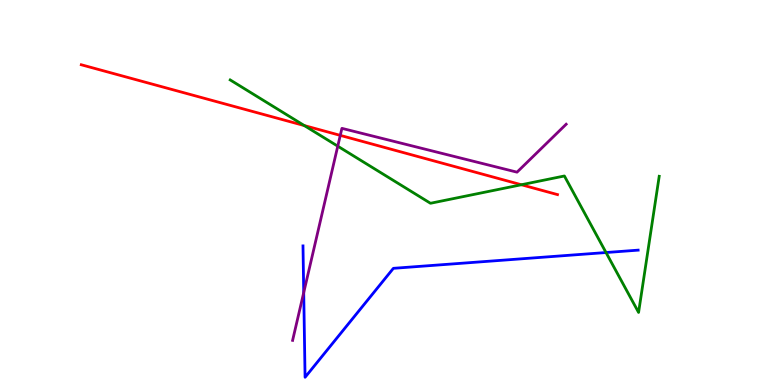[{'lines': ['blue', 'red'], 'intersections': []}, {'lines': ['green', 'red'], 'intersections': [{'x': 3.93, 'y': 6.74}, {'x': 6.73, 'y': 5.2}]}, {'lines': ['purple', 'red'], 'intersections': [{'x': 4.39, 'y': 6.48}]}, {'lines': ['blue', 'green'], 'intersections': [{'x': 7.82, 'y': 3.44}]}, {'lines': ['blue', 'purple'], 'intersections': [{'x': 3.92, 'y': 2.4}]}, {'lines': ['green', 'purple'], 'intersections': [{'x': 4.36, 'y': 6.2}]}]